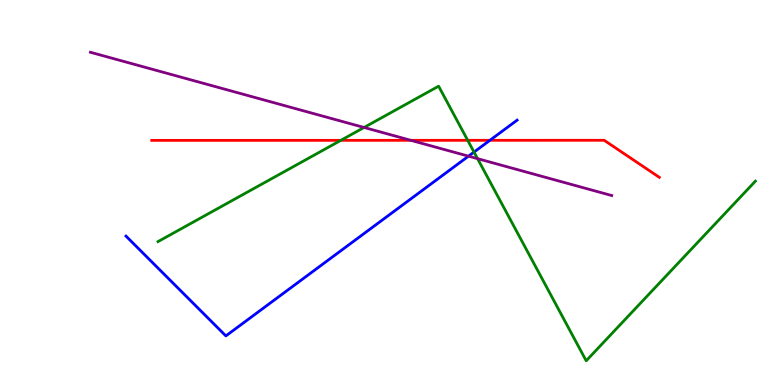[{'lines': ['blue', 'red'], 'intersections': [{'x': 6.32, 'y': 6.36}]}, {'lines': ['green', 'red'], 'intersections': [{'x': 4.4, 'y': 6.35}, {'x': 6.03, 'y': 6.36}]}, {'lines': ['purple', 'red'], 'intersections': [{'x': 5.3, 'y': 6.36}]}, {'lines': ['blue', 'green'], 'intersections': [{'x': 6.12, 'y': 6.05}]}, {'lines': ['blue', 'purple'], 'intersections': [{'x': 6.05, 'y': 5.94}]}, {'lines': ['green', 'purple'], 'intersections': [{'x': 4.7, 'y': 6.69}, {'x': 6.16, 'y': 5.88}]}]